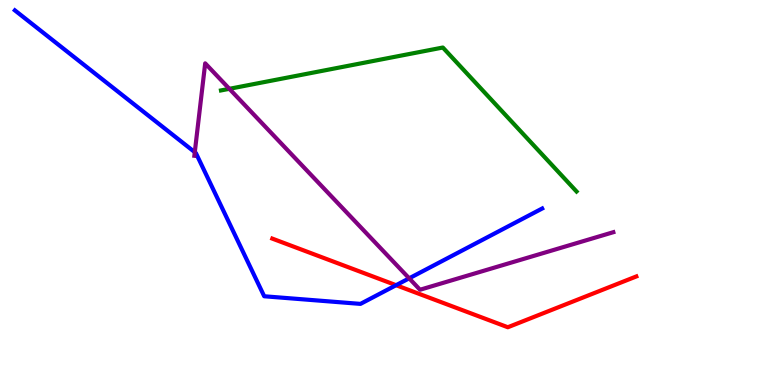[{'lines': ['blue', 'red'], 'intersections': [{'x': 5.11, 'y': 2.59}]}, {'lines': ['green', 'red'], 'intersections': []}, {'lines': ['purple', 'red'], 'intersections': []}, {'lines': ['blue', 'green'], 'intersections': []}, {'lines': ['blue', 'purple'], 'intersections': [{'x': 2.51, 'y': 6.05}, {'x': 5.28, 'y': 2.77}]}, {'lines': ['green', 'purple'], 'intersections': [{'x': 2.96, 'y': 7.69}]}]